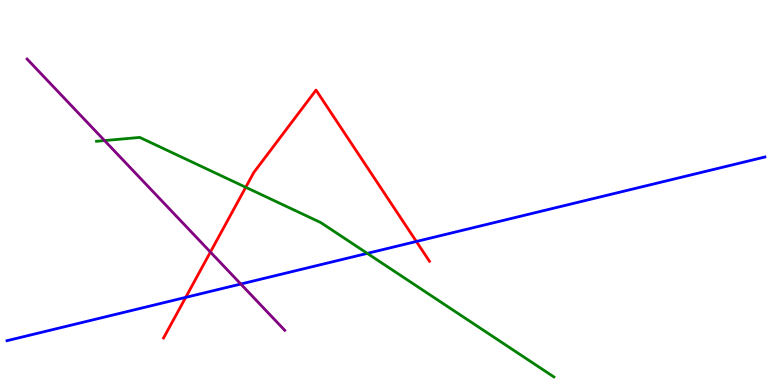[{'lines': ['blue', 'red'], 'intersections': [{'x': 2.4, 'y': 2.28}, {'x': 5.37, 'y': 3.73}]}, {'lines': ['green', 'red'], 'intersections': [{'x': 3.17, 'y': 5.14}]}, {'lines': ['purple', 'red'], 'intersections': [{'x': 2.72, 'y': 3.45}]}, {'lines': ['blue', 'green'], 'intersections': [{'x': 4.74, 'y': 3.42}]}, {'lines': ['blue', 'purple'], 'intersections': [{'x': 3.11, 'y': 2.62}]}, {'lines': ['green', 'purple'], 'intersections': [{'x': 1.35, 'y': 6.35}]}]